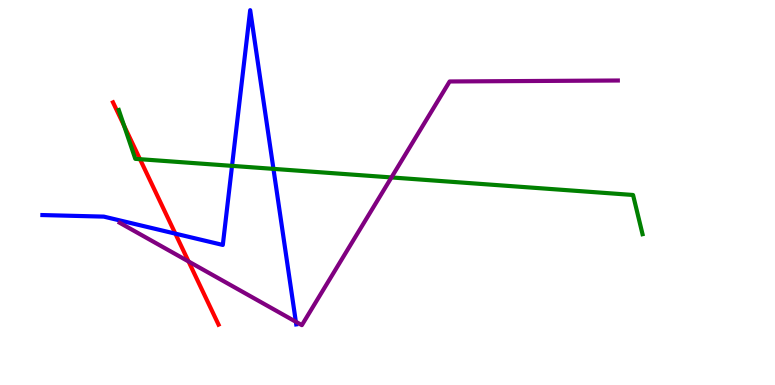[{'lines': ['blue', 'red'], 'intersections': [{'x': 2.26, 'y': 3.93}]}, {'lines': ['green', 'red'], 'intersections': [{'x': 1.6, 'y': 6.73}, {'x': 1.81, 'y': 5.87}]}, {'lines': ['purple', 'red'], 'intersections': [{'x': 2.43, 'y': 3.21}]}, {'lines': ['blue', 'green'], 'intersections': [{'x': 2.99, 'y': 5.69}, {'x': 3.53, 'y': 5.61}]}, {'lines': ['blue', 'purple'], 'intersections': [{'x': 3.82, 'y': 1.64}]}, {'lines': ['green', 'purple'], 'intersections': [{'x': 5.05, 'y': 5.39}]}]